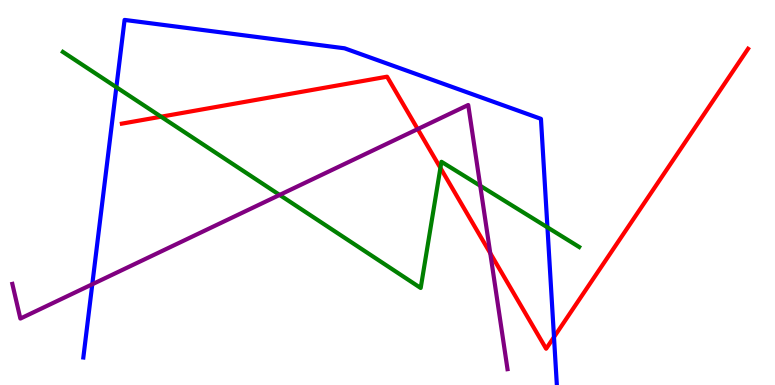[{'lines': ['blue', 'red'], 'intersections': [{'x': 7.15, 'y': 1.24}]}, {'lines': ['green', 'red'], 'intersections': [{'x': 2.08, 'y': 6.97}, {'x': 5.68, 'y': 5.64}]}, {'lines': ['purple', 'red'], 'intersections': [{'x': 5.39, 'y': 6.65}, {'x': 6.33, 'y': 3.42}]}, {'lines': ['blue', 'green'], 'intersections': [{'x': 1.5, 'y': 7.73}, {'x': 7.06, 'y': 4.09}]}, {'lines': ['blue', 'purple'], 'intersections': [{'x': 1.19, 'y': 2.62}]}, {'lines': ['green', 'purple'], 'intersections': [{'x': 3.61, 'y': 4.94}, {'x': 6.2, 'y': 5.17}]}]